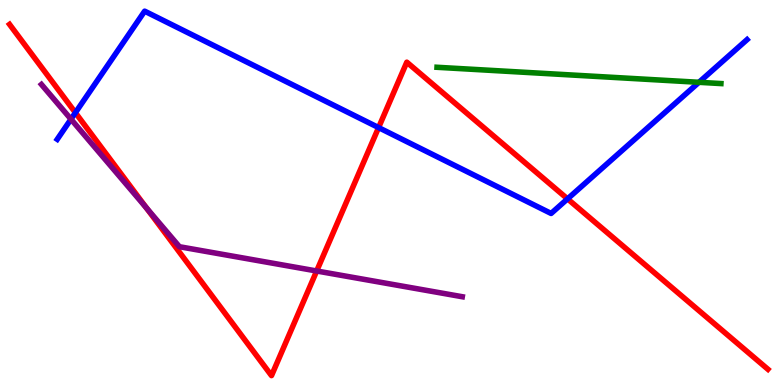[{'lines': ['blue', 'red'], 'intersections': [{'x': 0.973, 'y': 7.07}, {'x': 4.88, 'y': 6.69}, {'x': 7.32, 'y': 4.83}]}, {'lines': ['green', 'red'], 'intersections': []}, {'lines': ['purple', 'red'], 'intersections': [{'x': 1.89, 'y': 4.6}, {'x': 4.09, 'y': 2.96}]}, {'lines': ['blue', 'green'], 'intersections': [{'x': 9.02, 'y': 7.86}]}, {'lines': ['blue', 'purple'], 'intersections': [{'x': 0.916, 'y': 6.9}]}, {'lines': ['green', 'purple'], 'intersections': []}]